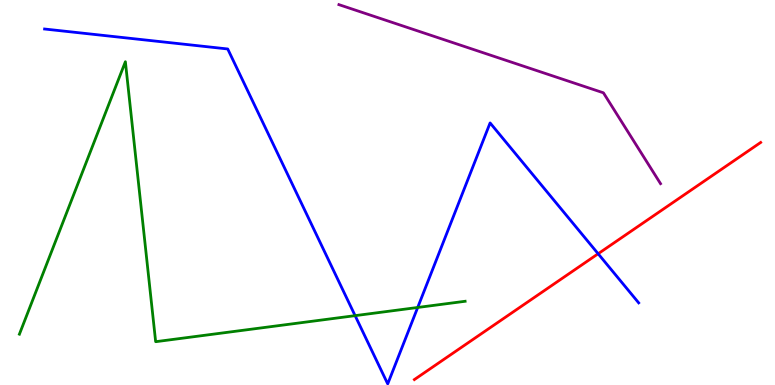[{'lines': ['blue', 'red'], 'intersections': [{'x': 7.72, 'y': 3.41}]}, {'lines': ['green', 'red'], 'intersections': []}, {'lines': ['purple', 'red'], 'intersections': []}, {'lines': ['blue', 'green'], 'intersections': [{'x': 4.58, 'y': 1.8}, {'x': 5.39, 'y': 2.01}]}, {'lines': ['blue', 'purple'], 'intersections': []}, {'lines': ['green', 'purple'], 'intersections': []}]